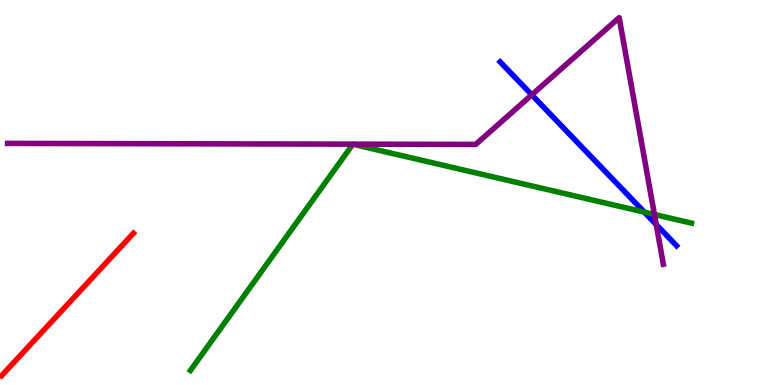[{'lines': ['blue', 'red'], 'intersections': []}, {'lines': ['green', 'red'], 'intersections': []}, {'lines': ['purple', 'red'], 'intersections': []}, {'lines': ['blue', 'green'], 'intersections': [{'x': 8.31, 'y': 4.49}]}, {'lines': ['blue', 'purple'], 'intersections': [{'x': 6.86, 'y': 7.54}, {'x': 8.47, 'y': 4.17}]}, {'lines': ['green', 'purple'], 'intersections': [{'x': 8.44, 'y': 4.43}]}]